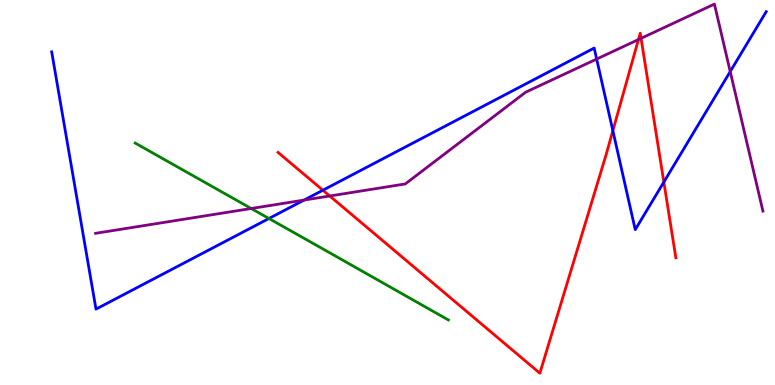[{'lines': ['blue', 'red'], 'intersections': [{'x': 4.17, 'y': 5.06}, {'x': 7.91, 'y': 6.61}, {'x': 8.57, 'y': 5.27}]}, {'lines': ['green', 'red'], 'intersections': []}, {'lines': ['purple', 'red'], 'intersections': [{'x': 4.25, 'y': 4.91}, {'x': 8.24, 'y': 8.97}, {'x': 8.27, 'y': 9.0}]}, {'lines': ['blue', 'green'], 'intersections': [{'x': 3.47, 'y': 4.32}]}, {'lines': ['blue', 'purple'], 'intersections': [{'x': 3.92, 'y': 4.8}, {'x': 7.7, 'y': 8.47}, {'x': 9.42, 'y': 8.14}]}, {'lines': ['green', 'purple'], 'intersections': [{'x': 3.24, 'y': 4.58}]}]